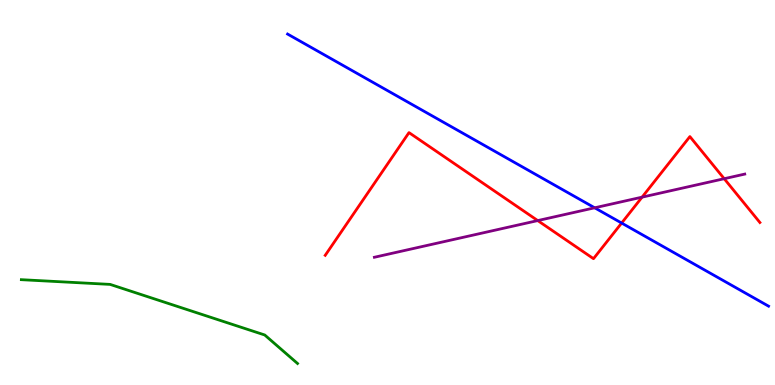[{'lines': ['blue', 'red'], 'intersections': [{'x': 8.02, 'y': 4.21}]}, {'lines': ['green', 'red'], 'intersections': []}, {'lines': ['purple', 'red'], 'intersections': [{'x': 6.94, 'y': 4.27}, {'x': 8.28, 'y': 4.88}, {'x': 9.34, 'y': 5.36}]}, {'lines': ['blue', 'green'], 'intersections': []}, {'lines': ['blue', 'purple'], 'intersections': [{'x': 7.67, 'y': 4.6}]}, {'lines': ['green', 'purple'], 'intersections': []}]